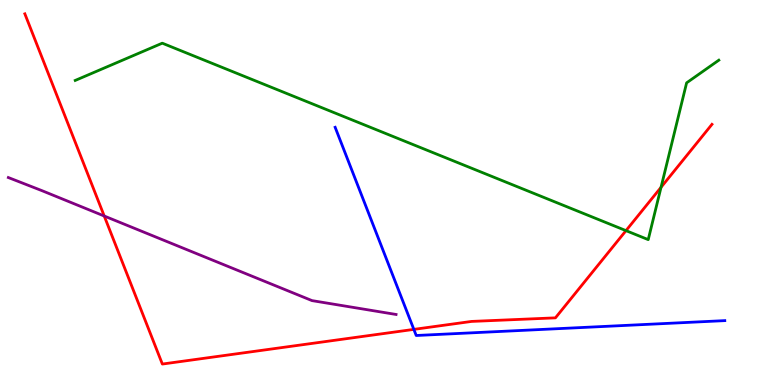[{'lines': ['blue', 'red'], 'intersections': [{'x': 5.34, 'y': 1.44}]}, {'lines': ['green', 'red'], 'intersections': [{'x': 8.08, 'y': 4.01}, {'x': 8.53, 'y': 5.13}]}, {'lines': ['purple', 'red'], 'intersections': [{'x': 1.34, 'y': 4.39}]}, {'lines': ['blue', 'green'], 'intersections': []}, {'lines': ['blue', 'purple'], 'intersections': []}, {'lines': ['green', 'purple'], 'intersections': []}]